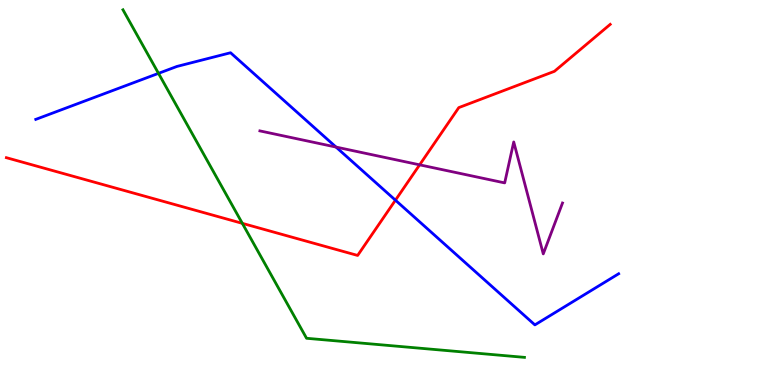[{'lines': ['blue', 'red'], 'intersections': [{'x': 5.1, 'y': 4.8}]}, {'lines': ['green', 'red'], 'intersections': [{'x': 3.13, 'y': 4.2}]}, {'lines': ['purple', 'red'], 'intersections': [{'x': 5.41, 'y': 5.72}]}, {'lines': ['blue', 'green'], 'intersections': [{'x': 2.05, 'y': 8.09}]}, {'lines': ['blue', 'purple'], 'intersections': [{'x': 4.34, 'y': 6.18}]}, {'lines': ['green', 'purple'], 'intersections': []}]